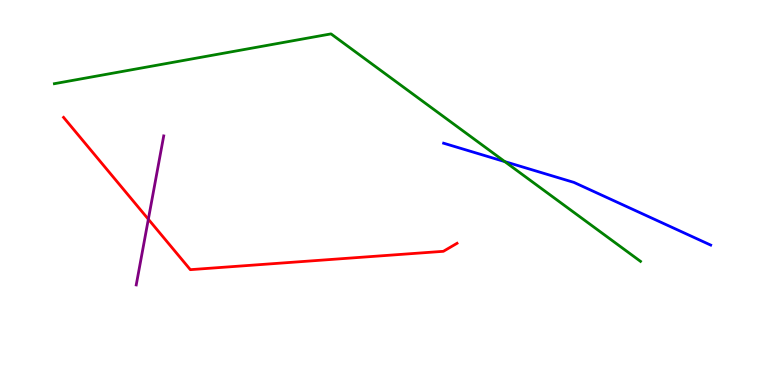[{'lines': ['blue', 'red'], 'intersections': []}, {'lines': ['green', 'red'], 'intersections': []}, {'lines': ['purple', 'red'], 'intersections': [{'x': 1.91, 'y': 4.31}]}, {'lines': ['blue', 'green'], 'intersections': [{'x': 6.51, 'y': 5.8}]}, {'lines': ['blue', 'purple'], 'intersections': []}, {'lines': ['green', 'purple'], 'intersections': []}]